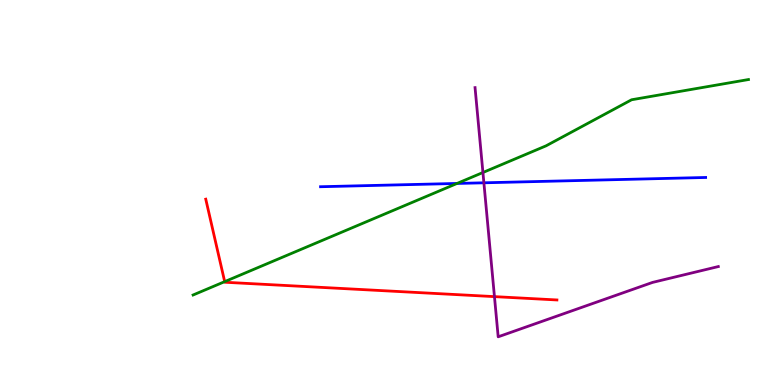[{'lines': ['blue', 'red'], 'intersections': []}, {'lines': ['green', 'red'], 'intersections': [{'x': 2.9, 'y': 2.68}]}, {'lines': ['purple', 'red'], 'intersections': [{'x': 6.38, 'y': 2.3}]}, {'lines': ['blue', 'green'], 'intersections': [{'x': 5.9, 'y': 5.24}]}, {'lines': ['blue', 'purple'], 'intersections': [{'x': 6.24, 'y': 5.25}]}, {'lines': ['green', 'purple'], 'intersections': [{'x': 6.23, 'y': 5.52}]}]